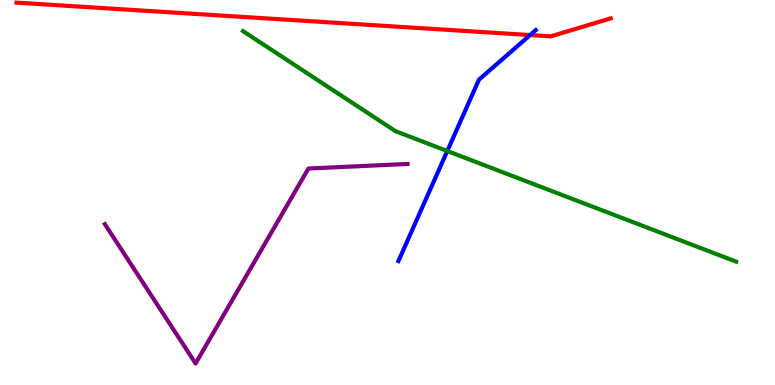[{'lines': ['blue', 'red'], 'intersections': [{'x': 6.84, 'y': 9.09}]}, {'lines': ['green', 'red'], 'intersections': []}, {'lines': ['purple', 'red'], 'intersections': []}, {'lines': ['blue', 'green'], 'intersections': [{'x': 5.77, 'y': 6.08}]}, {'lines': ['blue', 'purple'], 'intersections': []}, {'lines': ['green', 'purple'], 'intersections': []}]